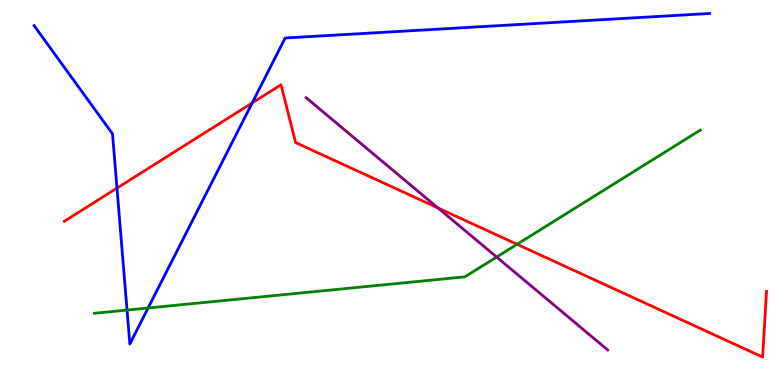[{'lines': ['blue', 'red'], 'intersections': [{'x': 1.51, 'y': 5.11}, {'x': 3.25, 'y': 7.33}]}, {'lines': ['green', 'red'], 'intersections': [{'x': 6.67, 'y': 3.65}]}, {'lines': ['purple', 'red'], 'intersections': [{'x': 5.65, 'y': 4.6}]}, {'lines': ['blue', 'green'], 'intersections': [{'x': 1.64, 'y': 1.95}, {'x': 1.91, 'y': 2.0}]}, {'lines': ['blue', 'purple'], 'intersections': []}, {'lines': ['green', 'purple'], 'intersections': [{'x': 6.41, 'y': 3.32}]}]